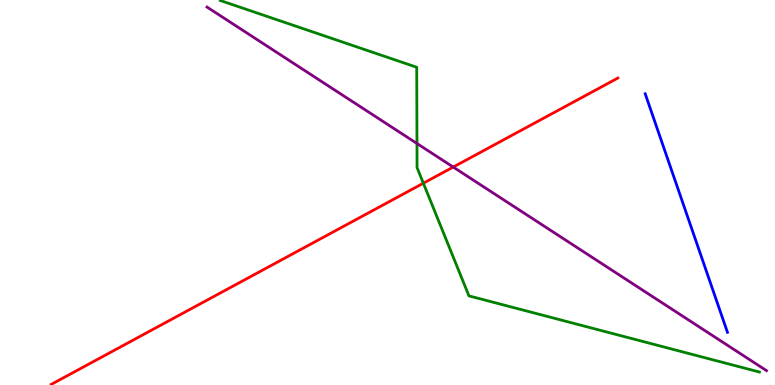[{'lines': ['blue', 'red'], 'intersections': []}, {'lines': ['green', 'red'], 'intersections': [{'x': 5.46, 'y': 5.24}]}, {'lines': ['purple', 'red'], 'intersections': [{'x': 5.85, 'y': 5.66}]}, {'lines': ['blue', 'green'], 'intersections': []}, {'lines': ['blue', 'purple'], 'intersections': []}, {'lines': ['green', 'purple'], 'intersections': [{'x': 5.38, 'y': 6.27}]}]